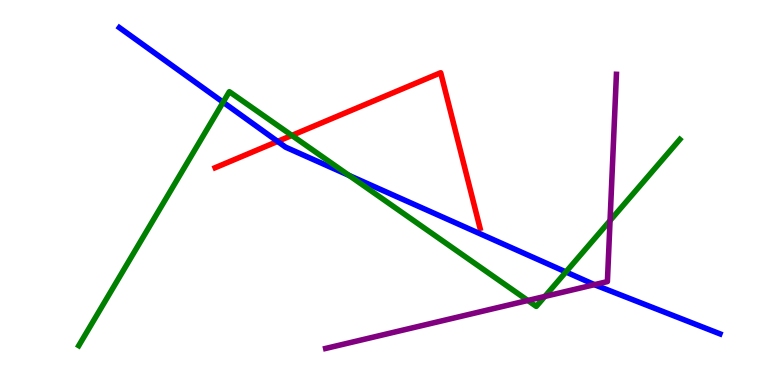[{'lines': ['blue', 'red'], 'intersections': [{'x': 3.58, 'y': 6.33}]}, {'lines': ['green', 'red'], 'intersections': [{'x': 3.77, 'y': 6.48}]}, {'lines': ['purple', 'red'], 'intersections': []}, {'lines': ['blue', 'green'], 'intersections': [{'x': 2.88, 'y': 7.35}, {'x': 4.5, 'y': 5.44}, {'x': 7.3, 'y': 2.94}]}, {'lines': ['blue', 'purple'], 'intersections': [{'x': 7.67, 'y': 2.61}]}, {'lines': ['green', 'purple'], 'intersections': [{'x': 6.81, 'y': 2.2}, {'x': 7.03, 'y': 2.3}, {'x': 7.87, 'y': 4.27}]}]